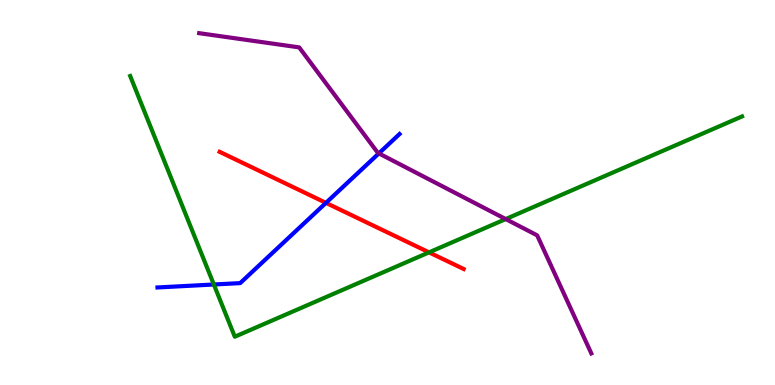[{'lines': ['blue', 'red'], 'intersections': [{'x': 4.21, 'y': 4.73}]}, {'lines': ['green', 'red'], 'intersections': [{'x': 5.54, 'y': 3.45}]}, {'lines': ['purple', 'red'], 'intersections': []}, {'lines': ['blue', 'green'], 'intersections': [{'x': 2.76, 'y': 2.61}]}, {'lines': ['blue', 'purple'], 'intersections': [{'x': 4.89, 'y': 6.02}]}, {'lines': ['green', 'purple'], 'intersections': [{'x': 6.53, 'y': 4.31}]}]